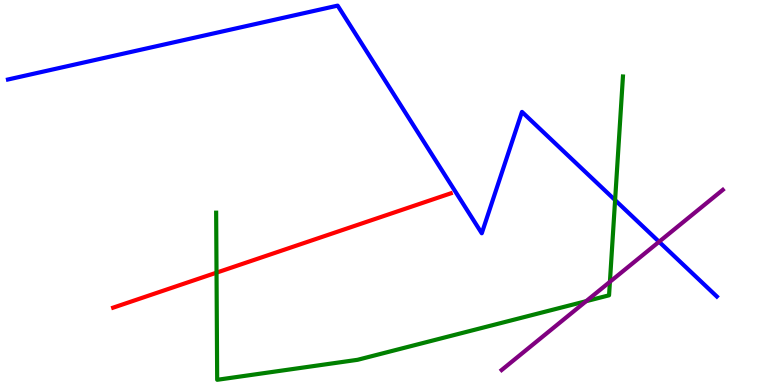[{'lines': ['blue', 'red'], 'intersections': []}, {'lines': ['green', 'red'], 'intersections': [{'x': 2.79, 'y': 2.92}]}, {'lines': ['purple', 'red'], 'intersections': []}, {'lines': ['blue', 'green'], 'intersections': [{'x': 7.94, 'y': 4.8}]}, {'lines': ['blue', 'purple'], 'intersections': [{'x': 8.5, 'y': 3.72}]}, {'lines': ['green', 'purple'], 'intersections': [{'x': 7.56, 'y': 2.18}, {'x': 7.87, 'y': 2.68}]}]